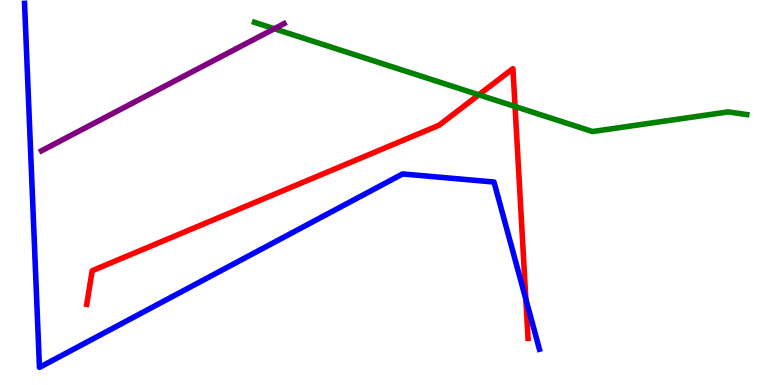[{'lines': ['blue', 'red'], 'intersections': [{'x': 6.79, 'y': 2.23}]}, {'lines': ['green', 'red'], 'intersections': [{'x': 6.18, 'y': 7.54}, {'x': 6.65, 'y': 7.23}]}, {'lines': ['purple', 'red'], 'intersections': []}, {'lines': ['blue', 'green'], 'intersections': []}, {'lines': ['blue', 'purple'], 'intersections': []}, {'lines': ['green', 'purple'], 'intersections': [{'x': 3.54, 'y': 9.25}]}]